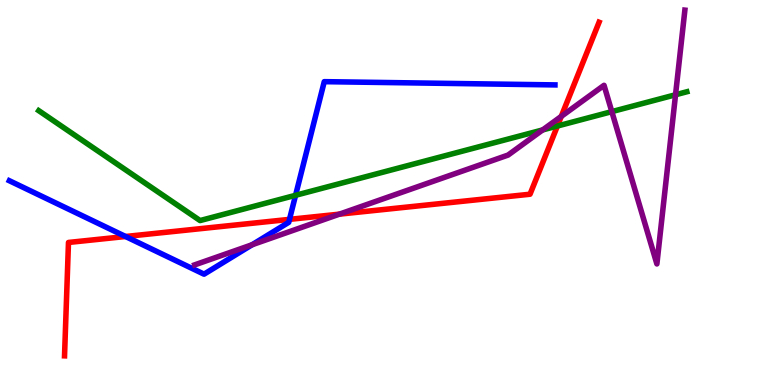[{'lines': ['blue', 'red'], 'intersections': [{'x': 1.62, 'y': 3.86}, {'x': 3.74, 'y': 4.3}]}, {'lines': ['green', 'red'], 'intersections': [{'x': 7.19, 'y': 6.73}]}, {'lines': ['purple', 'red'], 'intersections': [{'x': 4.38, 'y': 4.44}, {'x': 7.24, 'y': 6.98}]}, {'lines': ['blue', 'green'], 'intersections': [{'x': 3.81, 'y': 4.93}]}, {'lines': ['blue', 'purple'], 'intersections': [{'x': 3.25, 'y': 3.64}]}, {'lines': ['green', 'purple'], 'intersections': [{'x': 7.0, 'y': 6.63}, {'x': 7.89, 'y': 7.1}, {'x': 8.72, 'y': 7.54}]}]